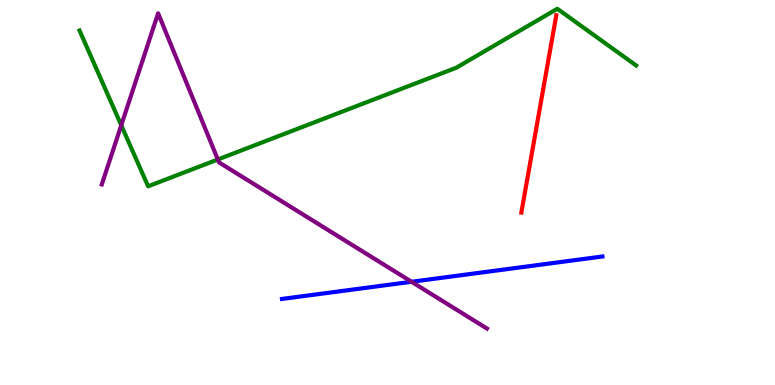[{'lines': ['blue', 'red'], 'intersections': []}, {'lines': ['green', 'red'], 'intersections': []}, {'lines': ['purple', 'red'], 'intersections': []}, {'lines': ['blue', 'green'], 'intersections': []}, {'lines': ['blue', 'purple'], 'intersections': [{'x': 5.31, 'y': 2.68}]}, {'lines': ['green', 'purple'], 'intersections': [{'x': 1.56, 'y': 6.75}, {'x': 2.81, 'y': 5.86}]}]